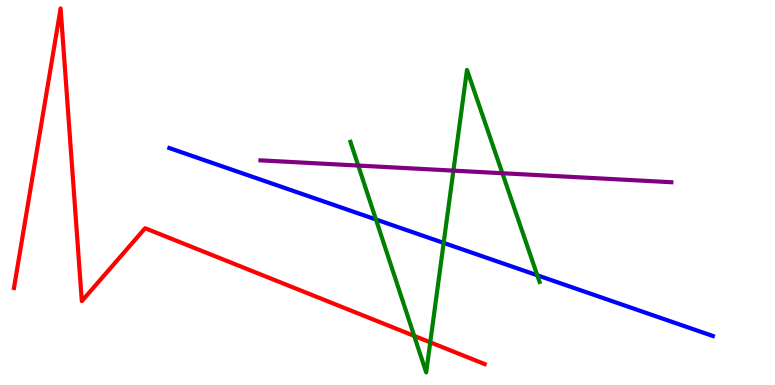[{'lines': ['blue', 'red'], 'intersections': []}, {'lines': ['green', 'red'], 'intersections': [{'x': 5.34, 'y': 1.28}, {'x': 5.55, 'y': 1.11}]}, {'lines': ['purple', 'red'], 'intersections': []}, {'lines': ['blue', 'green'], 'intersections': [{'x': 4.85, 'y': 4.3}, {'x': 5.72, 'y': 3.69}, {'x': 6.93, 'y': 2.85}]}, {'lines': ['blue', 'purple'], 'intersections': []}, {'lines': ['green', 'purple'], 'intersections': [{'x': 4.62, 'y': 5.7}, {'x': 5.85, 'y': 5.57}, {'x': 6.48, 'y': 5.5}]}]